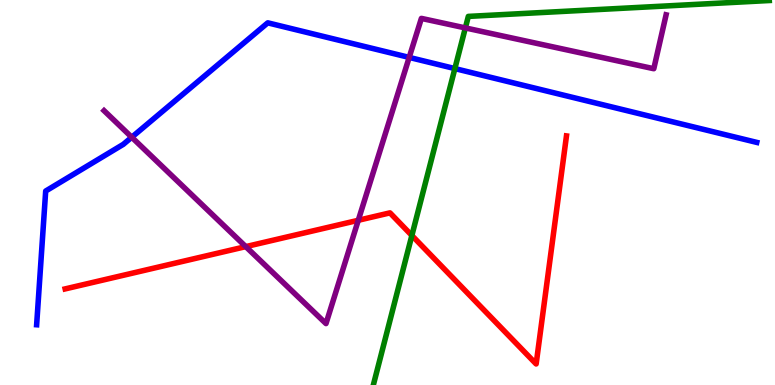[{'lines': ['blue', 'red'], 'intersections': []}, {'lines': ['green', 'red'], 'intersections': [{'x': 5.31, 'y': 3.88}]}, {'lines': ['purple', 'red'], 'intersections': [{'x': 3.17, 'y': 3.59}, {'x': 4.62, 'y': 4.28}]}, {'lines': ['blue', 'green'], 'intersections': [{'x': 5.87, 'y': 8.22}]}, {'lines': ['blue', 'purple'], 'intersections': [{'x': 1.7, 'y': 6.44}, {'x': 5.28, 'y': 8.51}]}, {'lines': ['green', 'purple'], 'intersections': [{'x': 6.0, 'y': 9.27}]}]